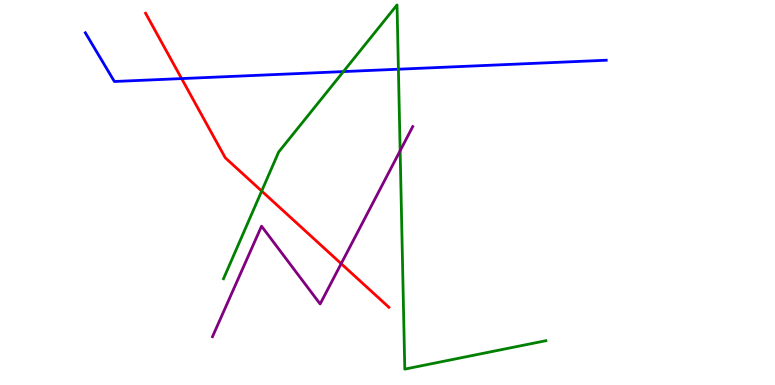[{'lines': ['blue', 'red'], 'intersections': [{'x': 2.34, 'y': 7.96}]}, {'lines': ['green', 'red'], 'intersections': [{'x': 3.38, 'y': 5.04}]}, {'lines': ['purple', 'red'], 'intersections': [{'x': 4.4, 'y': 3.15}]}, {'lines': ['blue', 'green'], 'intersections': [{'x': 4.43, 'y': 8.14}, {'x': 5.14, 'y': 8.2}]}, {'lines': ['blue', 'purple'], 'intersections': []}, {'lines': ['green', 'purple'], 'intersections': [{'x': 5.16, 'y': 6.08}]}]